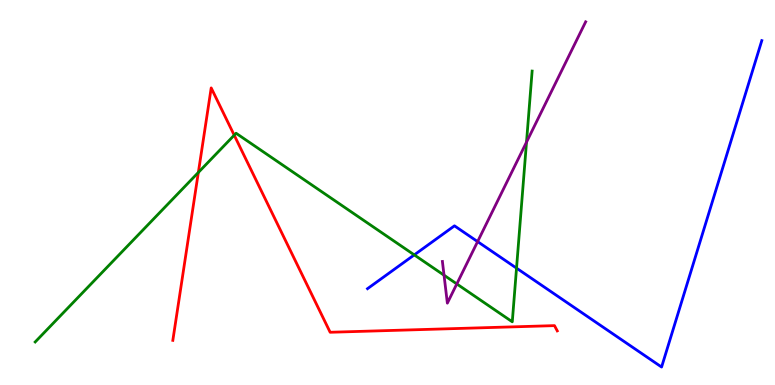[{'lines': ['blue', 'red'], 'intersections': []}, {'lines': ['green', 'red'], 'intersections': [{'x': 2.56, 'y': 5.52}, {'x': 3.02, 'y': 6.49}]}, {'lines': ['purple', 'red'], 'intersections': []}, {'lines': ['blue', 'green'], 'intersections': [{'x': 5.35, 'y': 3.38}, {'x': 6.66, 'y': 3.04}]}, {'lines': ['blue', 'purple'], 'intersections': [{'x': 6.16, 'y': 3.72}]}, {'lines': ['green', 'purple'], 'intersections': [{'x': 5.73, 'y': 2.85}, {'x': 5.89, 'y': 2.63}, {'x': 6.79, 'y': 6.31}]}]